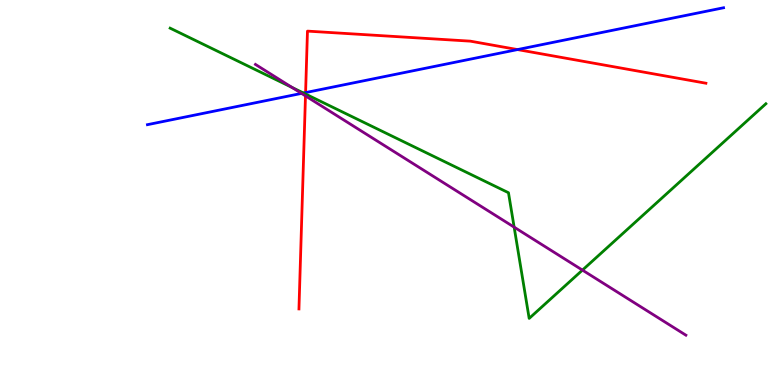[{'lines': ['blue', 'red'], 'intersections': [{'x': 3.94, 'y': 7.6}, {'x': 6.68, 'y': 8.71}]}, {'lines': ['green', 'red'], 'intersections': [{'x': 3.94, 'y': 7.56}]}, {'lines': ['purple', 'red'], 'intersections': [{'x': 3.94, 'y': 7.51}]}, {'lines': ['blue', 'green'], 'intersections': [{'x': 3.92, 'y': 7.58}]}, {'lines': ['blue', 'purple'], 'intersections': [{'x': 3.89, 'y': 7.57}]}, {'lines': ['green', 'purple'], 'intersections': [{'x': 3.77, 'y': 7.73}, {'x': 6.63, 'y': 4.1}, {'x': 7.52, 'y': 2.98}]}]